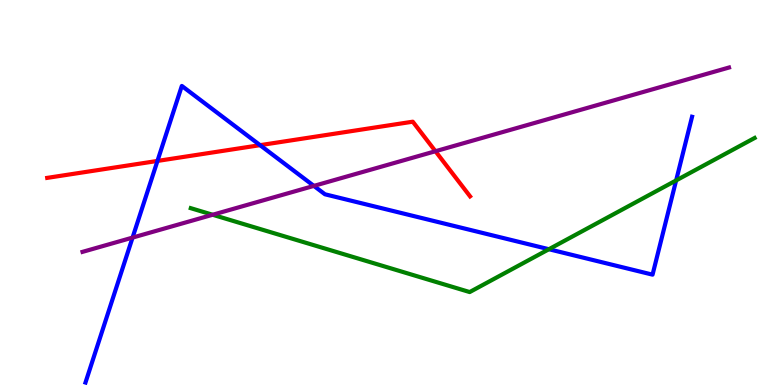[{'lines': ['blue', 'red'], 'intersections': [{'x': 2.03, 'y': 5.82}, {'x': 3.36, 'y': 6.23}]}, {'lines': ['green', 'red'], 'intersections': []}, {'lines': ['purple', 'red'], 'intersections': [{'x': 5.62, 'y': 6.07}]}, {'lines': ['blue', 'green'], 'intersections': [{'x': 7.08, 'y': 3.53}, {'x': 8.72, 'y': 5.31}]}, {'lines': ['blue', 'purple'], 'intersections': [{'x': 1.71, 'y': 3.83}, {'x': 4.05, 'y': 5.17}]}, {'lines': ['green', 'purple'], 'intersections': [{'x': 2.74, 'y': 4.42}]}]